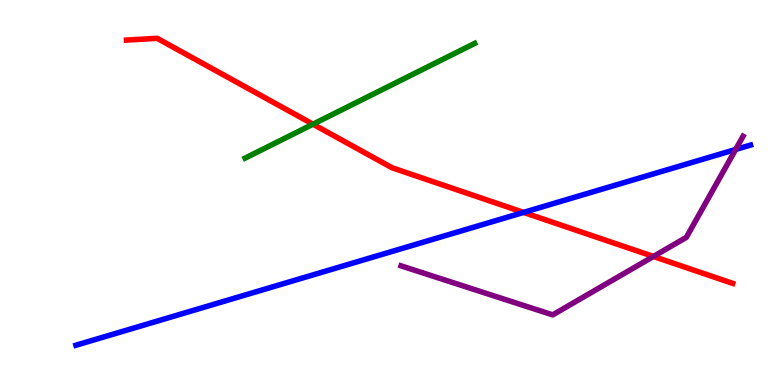[{'lines': ['blue', 'red'], 'intersections': [{'x': 6.76, 'y': 4.48}]}, {'lines': ['green', 'red'], 'intersections': [{'x': 4.04, 'y': 6.77}]}, {'lines': ['purple', 'red'], 'intersections': [{'x': 8.43, 'y': 3.34}]}, {'lines': ['blue', 'green'], 'intersections': []}, {'lines': ['blue', 'purple'], 'intersections': [{'x': 9.49, 'y': 6.12}]}, {'lines': ['green', 'purple'], 'intersections': []}]